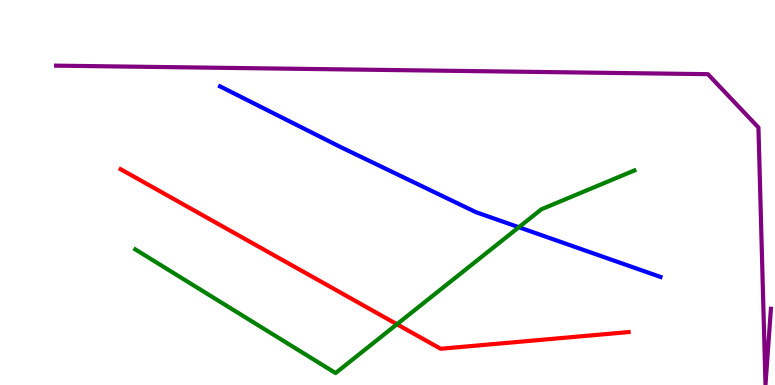[{'lines': ['blue', 'red'], 'intersections': []}, {'lines': ['green', 'red'], 'intersections': [{'x': 5.12, 'y': 1.58}]}, {'lines': ['purple', 'red'], 'intersections': []}, {'lines': ['blue', 'green'], 'intersections': [{'x': 6.69, 'y': 4.1}]}, {'lines': ['blue', 'purple'], 'intersections': []}, {'lines': ['green', 'purple'], 'intersections': []}]